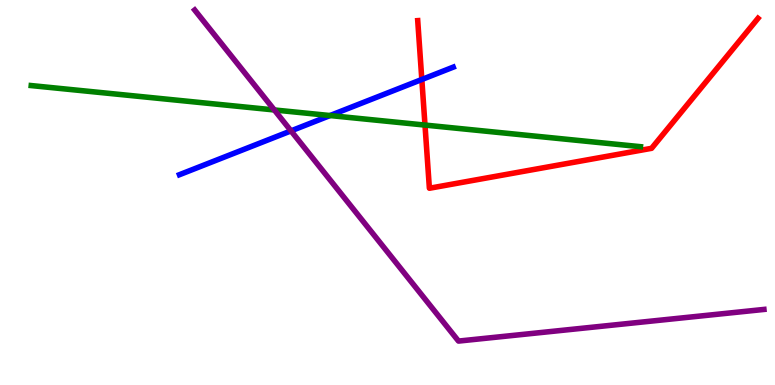[{'lines': ['blue', 'red'], 'intersections': [{'x': 5.44, 'y': 7.94}]}, {'lines': ['green', 'red'], 'intersections': [{'x': 5.48, 'y': 6.75}]}, {'lines': ['purple', 'red'], 'intersections': []}, {'lines': ['blue', 'green'], 'intersections': [{'x': 4.26, 'y': 7.0}]}, {'lines': ['blue', 'purple'], 'intersections': [{'x': 3.75, 'y': 6.6}]}, {'lines': ['green', 'purple'], 'intersections': [{'x': 3.54, 'y': 7.14}]}]